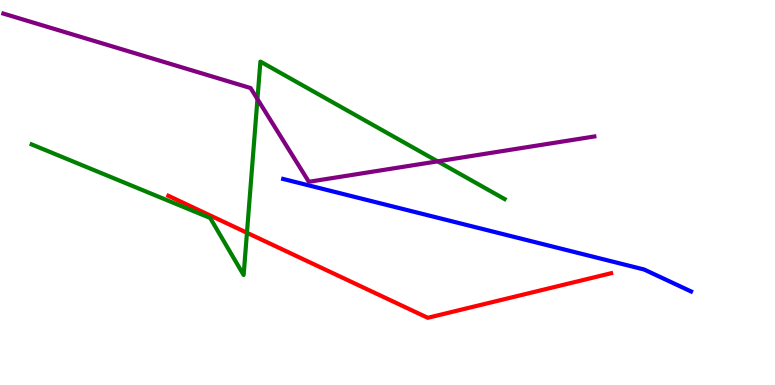[{'lines': ['blue', 'red'], 'intersections': []}, {'lines': ['green', 'red'], 'intersections': [{'x': 3.19, 'y': 3.95}]}, {'lines': ['purple', 'red'], 'intersections': []}, {'lines': ['blue', 'green'], 'intersections': []}, {'lines': ['blue', 'purple'], 'intersections': []}, {'lines': ['green', 'purple'], 'intersections': [{'x': 3.32, 'y': 7.43}, {'x': 5.65, 'y': 5.81}]}]